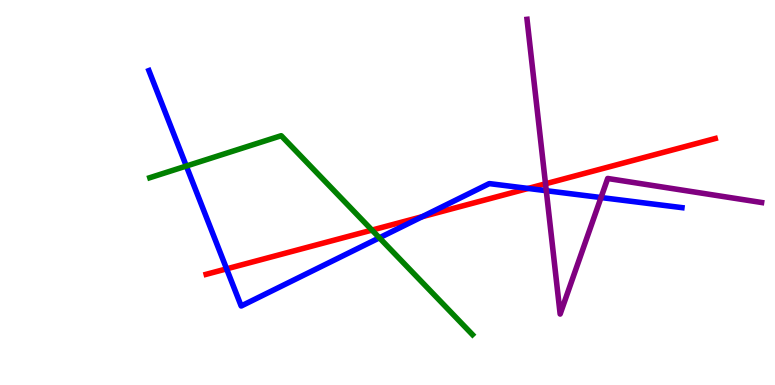[{'lines': ['blue', 'red'], 'intersections': [{'x': 2.92, 'y': 3.02}, {'x': 5.45, 'y': 4.37}, {'x': 6.81, 'y': 5.11}]}, {'lines': ['green', 'red'], 'intersections': [{'x': 4.8, 'y': 4.02}]}, {'lines': ['purple', 'red'], 'intersections': [{'x': 7.04, 'y': 5.23}]}, {'lines': ['blue', 'green'], 'intersections': [{'x': 2.4, 'y': 5.69}, {'x': 4.9, 'y': 3.82}]}, {'lines': ['blue', 'purple'], 'intersections': [{'x': 7.05, 'y': 5.05}, {'x': 7.76, 'y': 4.87}]}, {'lines': ['green', 'purple'], 'intersections': []}]